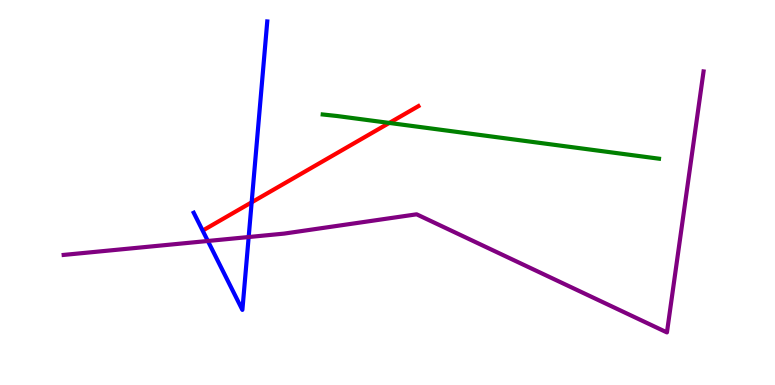[{'lines': ['blue', 'red'], 'intersections': [{'x': 3.25, 'y': 4.75}]}, {'lines': ['green', 'red'], 'intersections': [{'x': 5.02, 'y': 6.81}]}, {'lines': ['purple', 'red'], 'intersections': []}, {'lines': ['blue', 'green'], 'intersections': []}, {'lines': ['blue', 'purple'], 'intersections': [{'x': 2.68, 'y': 3.74}, {'x': 3.21, 'y': 3.84}]}, {'lines': ['green', 'purple'], 'intersections': []}]